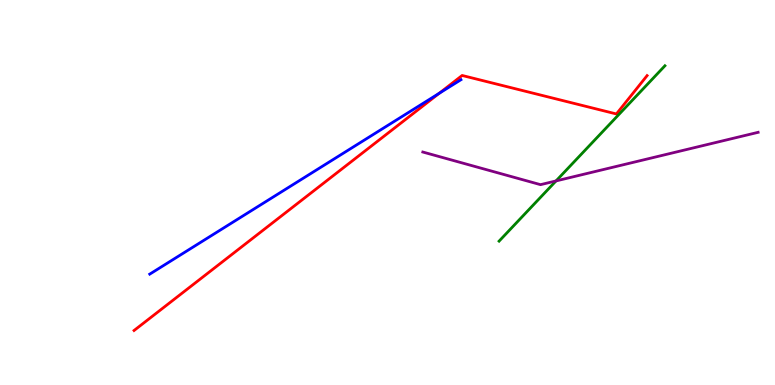[{'lines': ['blue', 'red'], 'intersections': [{'x': 5.67, 'y': 7.58}]}, {'lines': ['green', 'red'], 'intersections': []}, {'lines': ['purple', 'red'], 'intersections': []}, {'lines': ['blue', 'green'], 'intersections': []}, {'lines': ['blue', 'purple'], 'intersections': []}, {'lines': ['green', 'purple'], 'intersections': [{'x': 7.17, 'y': 5.3}]}]